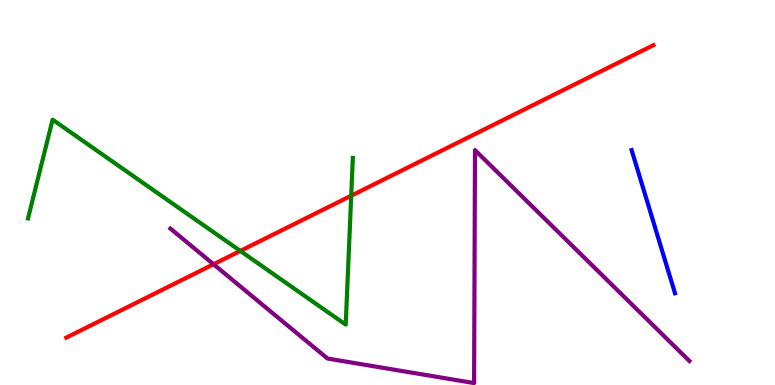[{'lines': ['blue', 'red'], 'intersections': []}, {'lines': ['green', 'red'], 'intersections': [{'x': 3.1, 'y': 3.48}, {'x': 4.53, 'y': 4.92}]}, {'lines': ['purple', 'red'], 'intersections': [{'x': 2.76, 'y': 3.14}]}, {'lines': ['blue', 'green'], 'intersections': []}, {'lines': ['blue', 'purple'], 'intersections': []}, {'lines': ['green', 'purple'], 'intersections': []}]